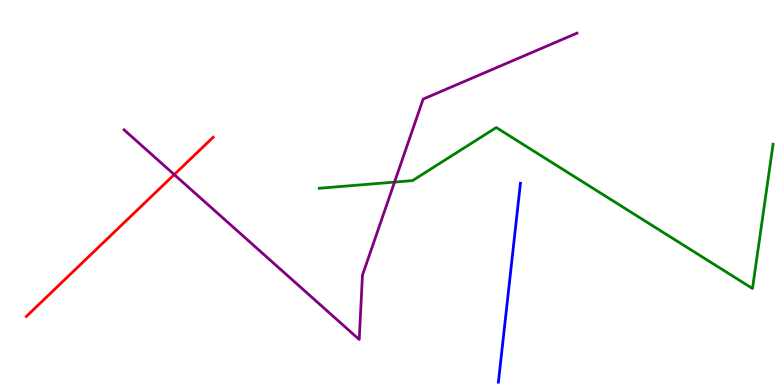[{'lines': ['blue', 'red'], 'intersections': []}, {'lines': ['green', 'red'], 'intersections': []}, {'lines': ['purple', 'red'], 'intersections': [{'x': 2.25, 'y': 5.47}]}, {'lines': ['blue', 'green'], 'intersections': []}, {'lines': ['blue', 'purple'], 'intersections': []}, {'lines': ['green', 'purple'], 'intersections': [{'x': 5.09, 'y': 5.27}]}]